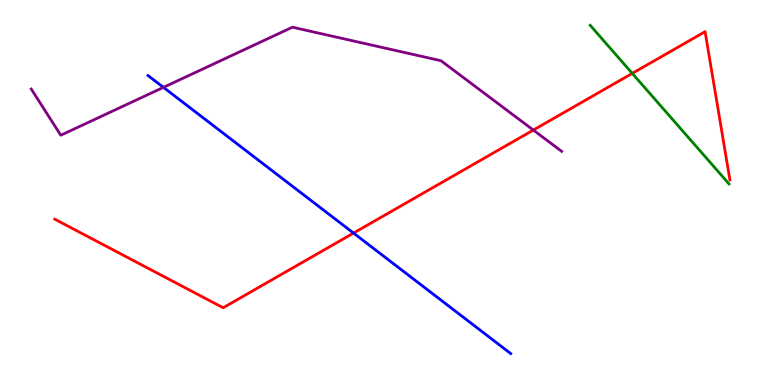[{'lines': ['blue', 'red'], 'intersections': [{'x': 4.56, 'y': 3.95}]}, {'lines': ['green', 'red'], 'intersections': [{'x': 8.16, 'y': 8.09}]}, {'lines': ['purple', 'red'], 'intersections': [{'x': 6.88, 'y': 6.62}]}, {'lines': ['blue', 'green'], 'intersections': []}, {'lines': ['blue', 'purple'], 'intersections': [{'x': 2.11, 'y': 7.73}]}, {'lines': ['green', 'purple'], 'intersections': []}]